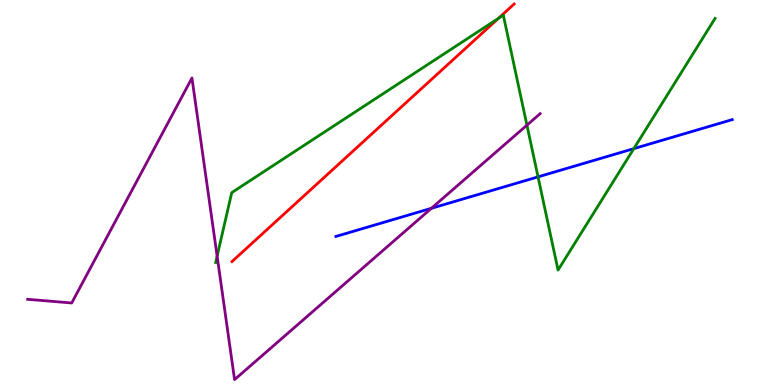[{'lines': ['blue', 'red'], 'intersections': []}, {'lines': ['green', 'red'], 'intersections': [{'x': 6.43, 'y': 9.52}]}, {'lines': ['purple', 'red'], 'intersections': []}, {'lines': ['blue', 'green'], 'intersections': [{'x': 6.94, 'y': 5.41}, {'x': 8.18, 'y': 6.14}]}, {'lines': ['blue', 'purple'], 'intersections': [{'x': 5.57, 'y': 4.59}]}, {'lines': ['green', 'purple'], 'intersections': [{'x': 2.8, 'y': 3.35}, {'x': 6.8, 'y': 6.75}]}]